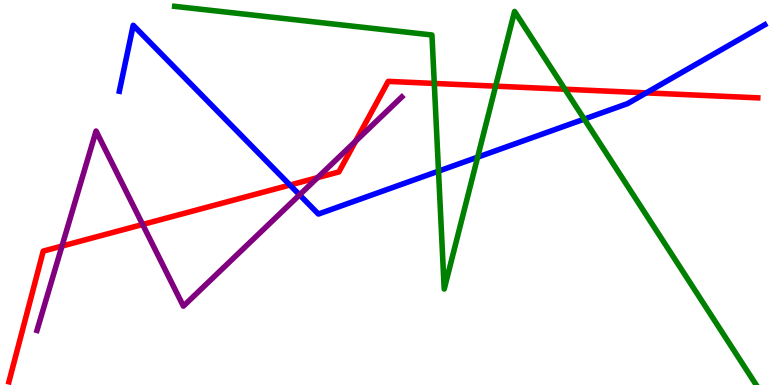[{'lines': ['blue', 'red'], 'intersections': [{'x': 3.74, 'y': 5.19}, {'x': 8.34, 'y': 7.59}]}, {'lines': ['green', 'red'], 'intersections': [{'x': 5.6, 'y': 7.83}, {'x': 6.4, 'y': 7.76}, {'x': 7.29, 'y': 7.68}]}, {'lines': ['purple', 'red'], 'intersections': [{'x': 0.8, 'y': 3.61}, {'x': 1.84, 'y': 4.17}, {'x': 4.1, 'y': 5.39}, {'x': 4.59, 'y': 6.33}]}, {'lines': ['blue', 'green'], 'intersections': [{'x': 5.66, 'y': 5.55}, {'x': 6.16, 'y': 5.92}, {'x': 7.54, 'y': 6.91}]}, {'lines': ['blue', 'purple'], 'intersections': [{'x': 3.87, 'y': 4.94}]}, {'lines': ['green', 'purple'], 'intersections': []}]